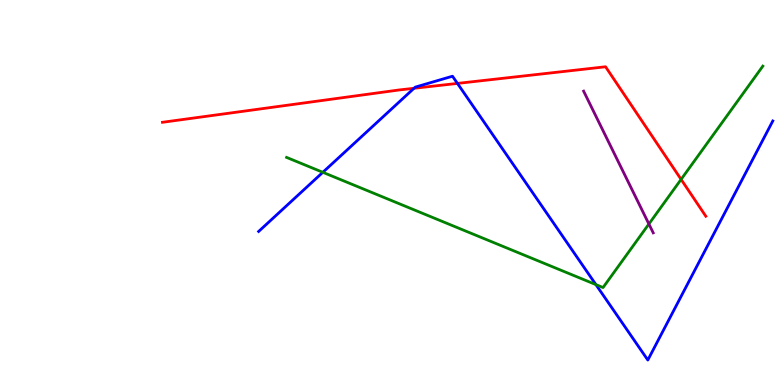[{'lines': ['blue', 'red'], 'intersections': [{'x': 5.34, 'y': 7.71}, {'x': 5.9, 'y': 7.83}]}, {'lines': ['green', 'red'], 'intersections': [{'x': 8.79, 'y': 5.34}]}, {'lines': ['purple', 'red'], 'intersections': []}, {'lines': ['blue', 'green'], 'intersections': [{'x': 4.17, 'y': 5.52}, {'x': 7.69, 'y': 2.61}]}, {'lines': ['blue', 'purple'], 'intersections': []}, {'lines': ['green', 'purple'], 'intersections': [{'x': 8.37, 'y': 4.18}]}]